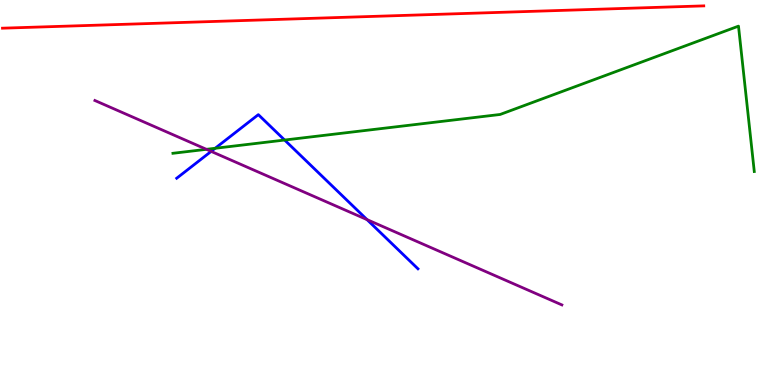[{'lines': ['blue', 'red'], 'intersections': []}, {'lines': ['green', 'red'], 'intersections': []}, {'lines': ['purple', 'red'], 'intersections': []}, {'lines': ['blue', 'green'], 'intersections': [{'x': 2.78, 'y': 6.15}, {'x': 3.67, 'y': 6.36}]}, {'lines': ['blue', 'purple'], 'intersections': [{'x': 2.72, 'y': 6.07}, {'x': 4.74, 'y': 4.3}]}, {'lines': ['green', 'purple'], 'intersections': [{'x': 2.66, 'y': 6.12}]}]